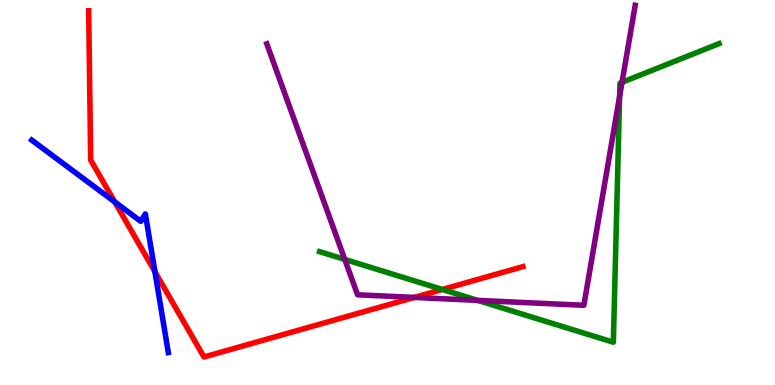[{'lines': ['blue', 'red'], 'intersections': [{'x': 1.48, 'y': 4.76}, {'x': 2.0, 'y': 2.94}]}, {'lines': ['green', 'red'], 'intersections': [{'x': 5.71, 'y': 2.48}]}, {'lines': ['purple', 'red'], 'intersections': [{'x': 5.35, 'y': 2.27}]}, {'lines': ['blue', 'green'], 'intersections': []}, {'lines': ['blue', 'purple'], 'intersections': []}, {'lines': ['green', 'purple'], 'intersections': [{'x': 4.45, 'y': 3.26}, {'x': 6.16, 'y': 2.2}, {'x': 8.0, 'y': 7.5}, {'x': 8.03, 'y': 7.86}]}]